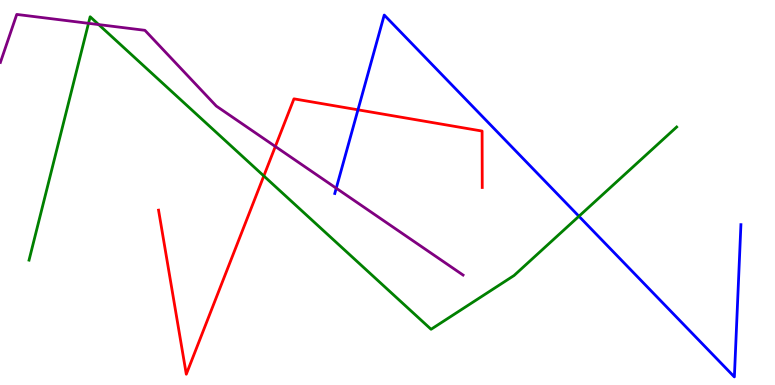[{'lines': ['blue', 'red'], 'intersections': [{'x': 4.62, 'y': 7.15}]}, {'lines': ['green', 'red'], 'intersections': [{'x': 3.4, 'y': 5.43}]}, {'lines': ['purple', 'red'], 'intersections': [{'x': 3.55, 'y': 6.2}]}, {'lines': ['blue', 'green'], 'intersections': [{'x': 7.47, 'y': 4.38}]}, {'lines': ['blue', 'purple'], 'intersections': [{'x': 4.34, 'y': 5.11}]}, {'lines': ['green', 'purple'], 'intersections': [{'x': 1.14, 'y': 9.39}, {'x': 1.27, 'y': 9.36}]}]